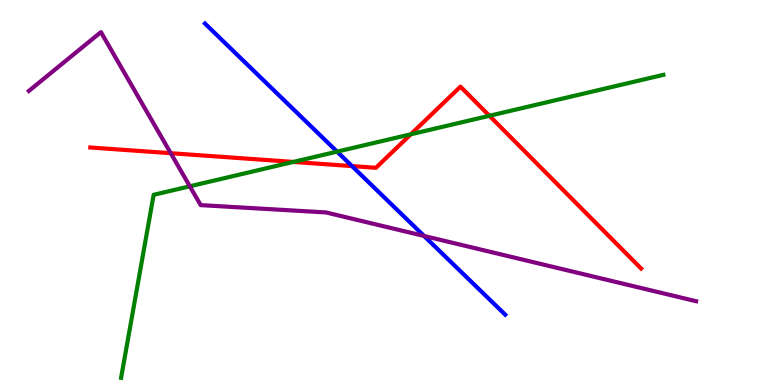[{'lines': ['blue', 'red'], 'intersections': [{'x': 4.54, 'y': 5.69}]}, {'lines': ['green', 'red'], 'intersections': [{'x': 3.79, 'y': 5.79}, {'x': 5.3, 'y': 6.51}, {'x': 6.31, 'y': 6.99}]}, {'lines': ['purple', 'red'], 'intersections': [{'x': 2.2, 'y': 6.02}]}, {'lines': ['blue', 'green'], 'intersections': [{'x': 4.35, 'y': 6.06}]}, {'lines': ['blue', 'purple'], 'intersections': [{'x': 5.47, 'y': 3.87}]}, {'lines': ['green', 'purple'], 'intersections': [{'x': 2.45, 'y': 5.16}]}]